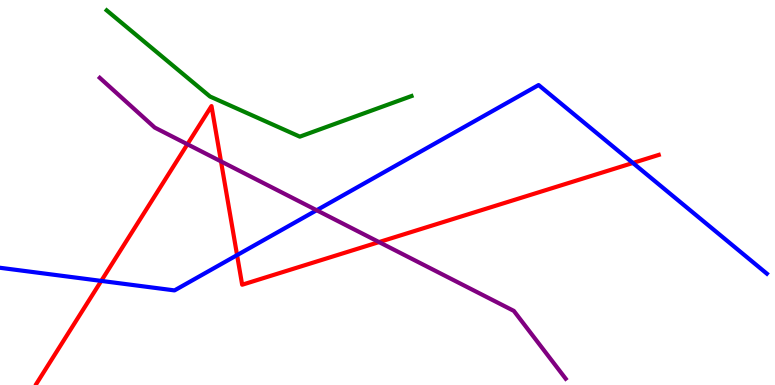[{'lines': ['blue', 'red'], 'intersections': [{'x': 1.31, 'y': 2.7}, {'x': 3.06, 'y': 3.37}, {'x': 8.17, 'y': 5.77}]}, {'lines': ['green', 'red'], 'intersections': []}, {'lines': ['purple', 'red'], 'intersections': [{'x': 2.42, 'y': 6.25}, {'x': 2.85, 'y': 5.81}, {'x': 4.89, 'y': 3.71}]}, {'lines': ['blue', 'green'], 'intersections': []}, {'lines': ['blue', 'purple'], 'intersections': [{'x': 4.09, 'y': 4.54}]}, {'lines': ['green', 'purple'], 'intersections': []}]